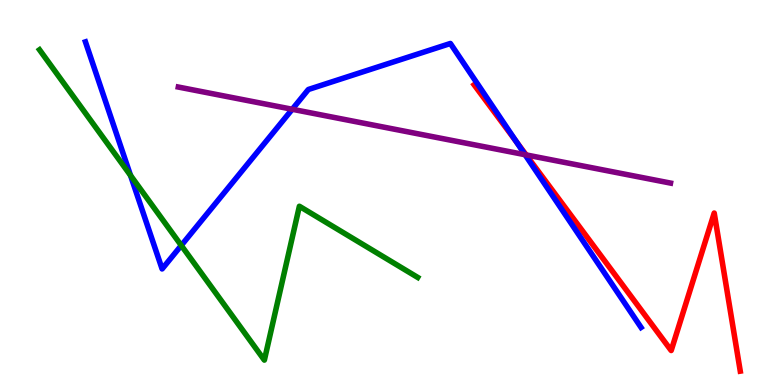[{'lines': ['blue', 'red'], 'intersections': [{'x': 6.66, 'y': 6.32}]}, {'lines': ['green', 'red'], 'intersections': []}, {'lines': ['purple', 'red'], 'intersections': [{'x': 6.79, 'y': 5.98}]}, {'lines': ['blue', 'green'], 'intersections': [{'x': 1.68, 'y': 5.44}, {'x': 2.34, 'y': 3.62}]}, {'lines': ['blue', 'purple'], 'intersections': [{'x': 3.77, 'y': 7.16}, {'x': 6.77, 'y': 5.98}]}, {'lines': ['green', 'purple'], 'intersections': []}]